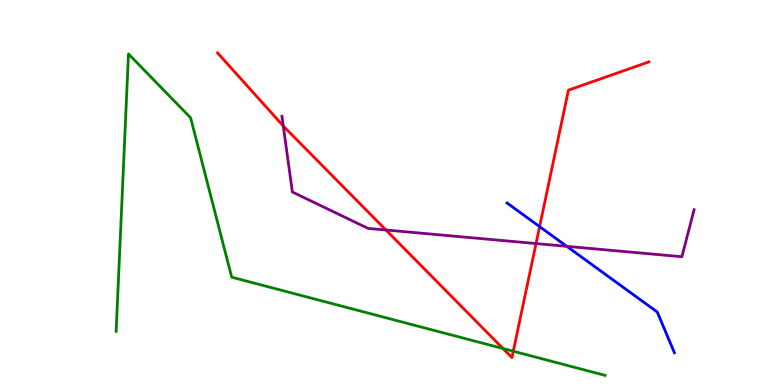[{'lines': ['blue', 'red'], 'intersections': [{'x': 6.96, 'y': 4.11}]}, {'lines': ['green', 'red'], 'intersections': [{'x': 6.49, 'y': 0.947}, {'x': 6.62, 'y': 0.877}]}, {'lines': ['purple', 'red'], 'intersections': [{'x': 3.66, 'y': 6.73}, {'x': 4.98, 'y': 4.03}, {'x': 6.92, 'y': 3.67}]}, {'lines': ['blue', 'green'], 'intersections': []}, {'lines': ['blue', 'purple'], 'intersections': [{'x': 7.31, 'y': 3.6}]}, {'lines': ['green', 'purple'], 'intersections': []}]